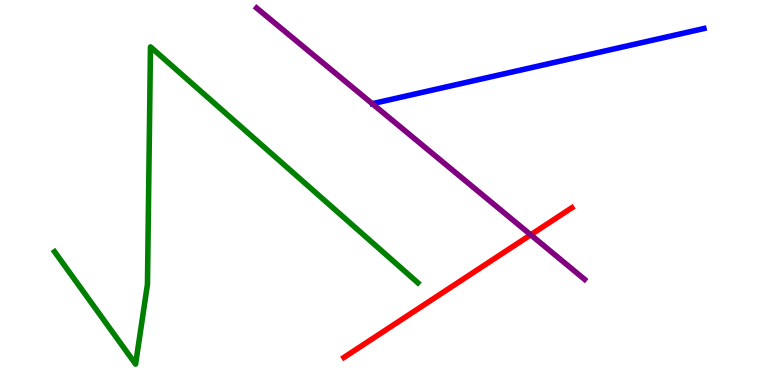[{'lines': ['blue', 'red'], 'intersections': []}, {'lines': ['green', 'red'], 'intersections': []}, {'lines': ['purple', 'red'], 'intersections': [{'x': 6.85, 'y': 3.9}]}, {'lines': ['blue', 'green'], 'intersections': []}, {'lines': ['blue', 'purple'], 'intersections': []}, {'lines': ['green', 'purple'], 'intersections': []}]